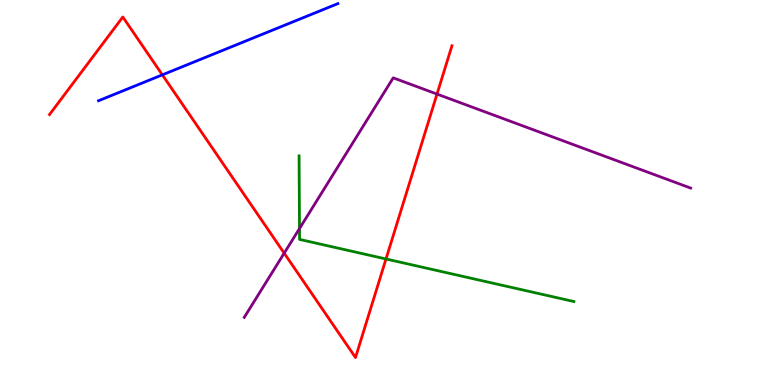[{'lines': ['blue', 'red'], 'intersections': [{'x': 2.09, 'y': 8.06}]}, {'lines': ['green', 'red'], 'intersections': [{'x': 4.98, 'y': 3.27}]}, {'lines': ['purple', 'red'], 'intersections': [{'x': 3.67, 'y': 3.42}, {'x': 5.64, 'y': 7.56}]}, {'lines': ['blue', 'green'], 'intersections': []}, {'lines': ['blue', 'purple'], 'intersections': []}, {'lines': ['green', 'purple'], 'intersections': [{'x': 3.86, 'y': 4.06}]}]